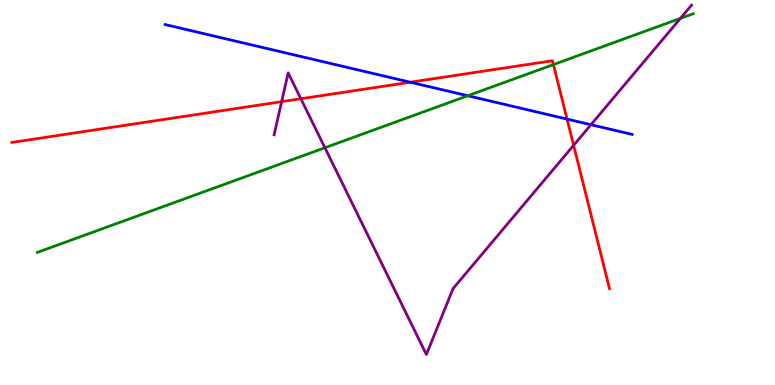[{'lines': ['blue', 'red'], 'intersections': [{'x': 5.29, 'y': 7.86}, {'x': 7.32, 'y': 6.91}]}, {'lines': ['green', 'red'], 'intersections': [{'x': 7.14, 'y': 8.32}]}, {'lines': ['purple', 'red'], 'intersections': [{'x': 3.63, 'y': 7.36}, {'x': 3.88, 'y': 7.43}, {'x': 7.4, 'y': 6.23}]}, {'lines': ['blue', 'green'], 'intersections': [{'x': 6.04, 'y': 7.51}]}, {'lines': ['blue', 'purple'], 'intersections': [{'x': 7.63, 'y': 6.76}]}, {'lines': ['green', 'purple'], 'intersections': [{'x': 4.19, 'y': 6.16}, {'x': 8.78, 'y': 9.52}]}]